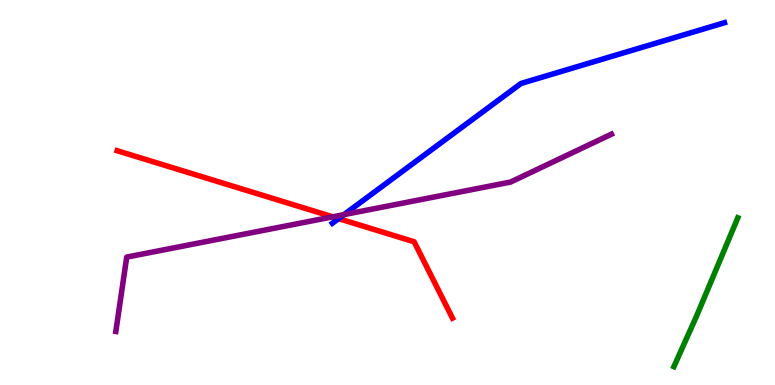[{'lines': ['blue', 'red'], 'intersections': [{'x': 4.37, 'y': 4.32}]}, {'lines': ['green', 'red'], 'intersections': []}, {'lines': ['purple', 'red'], 'intersections': [{'x': 4.29, 'y': 4.37}]}, {'lines': ['blue', 'green'], 'intersections': []}, {'lines': ['blue', 'purple'], 'intersections': [{'x': 4.44, 'y': 4.43}]}, {'lines': ['green', 'purple'], 'intersections': []}]